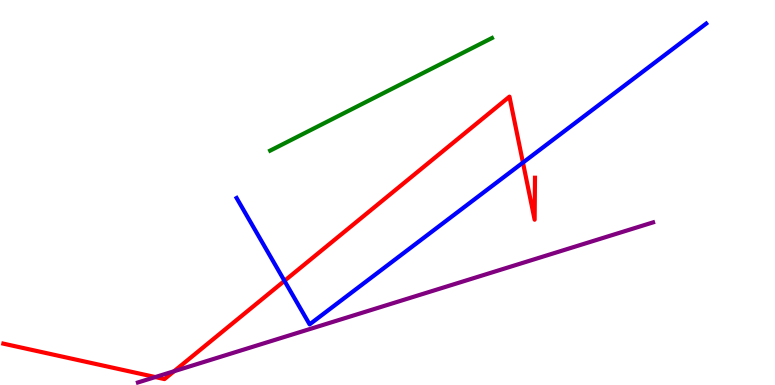[{'lines': ['blue', 'red'], 'intersections': [{'x': 3.67, 'y': 2.71}, {'x': 6.75, 'y': 5.78}]}, {'lines': ['green', 'red'], 'intersections': []}, {'lines': ['purple', 'red'], 'intersections': [{'x': 2.0, 'y': 0.206}, {'x': 2.25, 'y': 0.358}]}, {'lines': ['blue', 'green'], 'intersections': []}, {'lines': ['blue', 'purple'], 'intersections': []}, {'lines': ['green', 'purple'], 'intersections': []}]